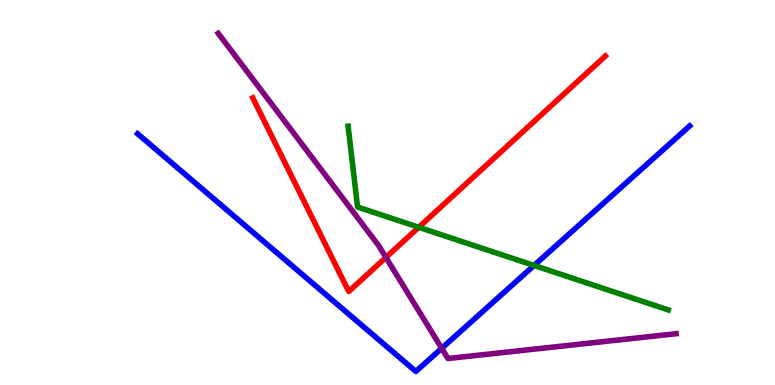[{'lines': ['blue', 'red'], 'intersections': []}, {'lines': ['green', 'red'], 'intersections': [{'x': 5.4, 'y': 4.1}]}, {'lines': ['purple', 'red'], 'intersections': [{'x': 4.98, 'y': 3.31}]}, {'lines': ['blue', 'green'], 'intersections': [{'x': 6.89, 'y': 3.1}]}, {'lines': ['blue', 'purple'], 'intersections': [{'x': 5.7, 'y': 0.954}]}, {'lines': ['green', 'purple'], 'intersections': []}]